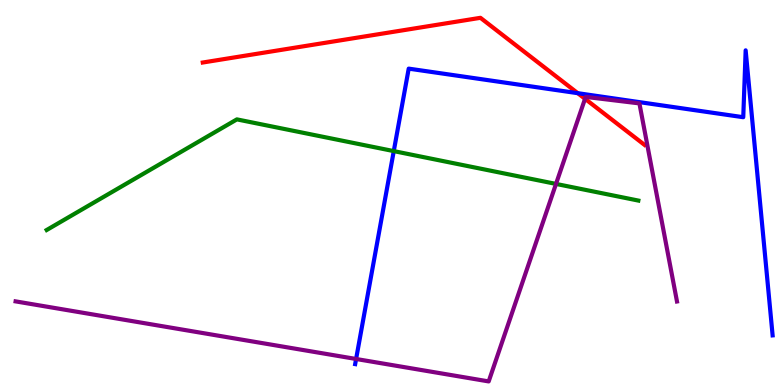[{'lines': ['blue', 'red'], 'intersections': [{'x': 7.46, 'y': 7.58}]}, {'lines': ['green', 'red'], 'intersections': []}, {'lines': ['purple', 'red'], 'intersections': [{'x': 7.55, 'y': 7.43}]}, {'lines': ['blue', 'green'], 'intersections': [{'x': 5.08, 'y': 6.08}]}, {'lines': ['blue', 'purple'], 'intersections': [{'x': 4.59, 'y': 0.676}]}, {'lines': ['green', 'purple'], 'intersections': [{'x': 7.17, 'y': 5.22}]}]